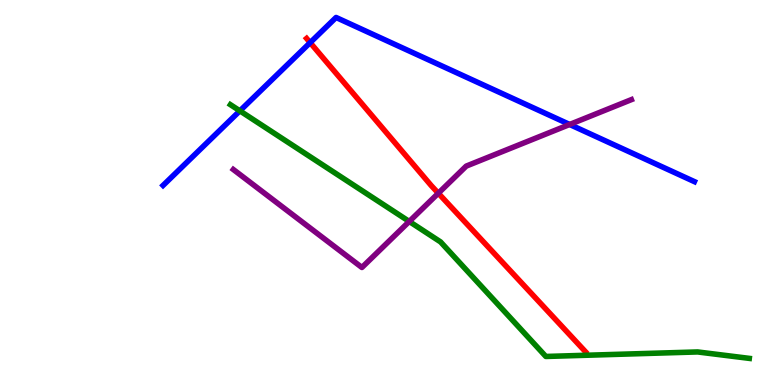[{'lines': ['blue', 'red'], 'intersections': [{'x': 4.0, 'y': 8.89}]}, {'lines': ['green', 'red'], 'intersections': []}, {'lines': ['purple', 'red'], 'intersections': [{'x': 5.66, 'y': 4.98}]}, {'lines': ['blue', 'green'], 'intersections': [{'x': 3.1, 'y': 7.12}]}, {'lines': ['blue', 'purple'], 'intersections': [{'x': 7.35, 'y': 6.77}]}, {'lines': ['green', 'purple'], 'intersections': [{'x': 5.28, 'y': 4.25}]}]